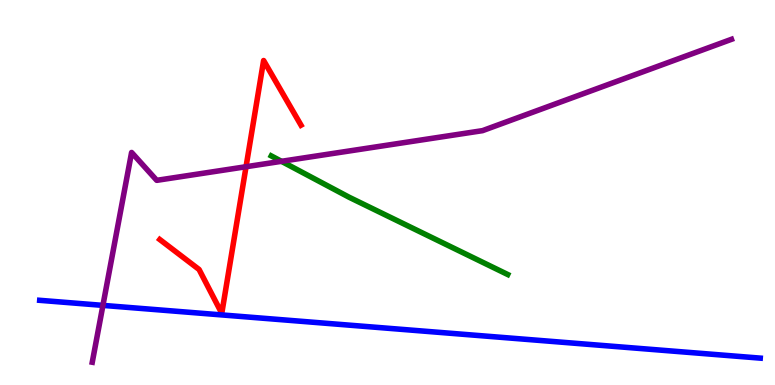[{'lines': ['blue', 'red'], 'intersections': []}, {'lines': ['green', 'red'], 'intersections': []}, {'lines': ['purple', 'red'], 'intersections': [{'x': 3.17, 'y': 5.67}]}, {'lines': ['blue', 'green'], 'intersections': []}, {'lines': ['blue', 'purple'], 'intersections': [{'x': 1.33, 'y': 2.07}]}, {'lines': ['green', 'purple'], 'intersections': [{'x': 3.63, 'y': 5.81}]}]